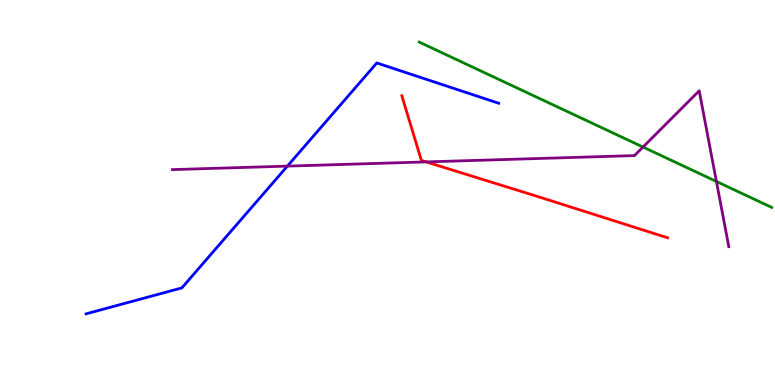[{'lines': ['blue', 'red'], 'intersections': []}, {'lines': ['green', 'red'], 'intersections': []}, {'lines': ['purple', 'red'], 'intersections': [{'x': 5.5, 'y': 5.79}]}, {'lines': ['blue', 'green'], 'intersections': []}, {'lines': ['blue', 'purple'], 'intersections': [{'x': 3.71, 'y': 5.69}]}, {'lines': ['green', 'purple'], 'intersections': [{'x': 8.3, 'y': 6.18}, {'x': 9.24, 'y': 5.29}]}]